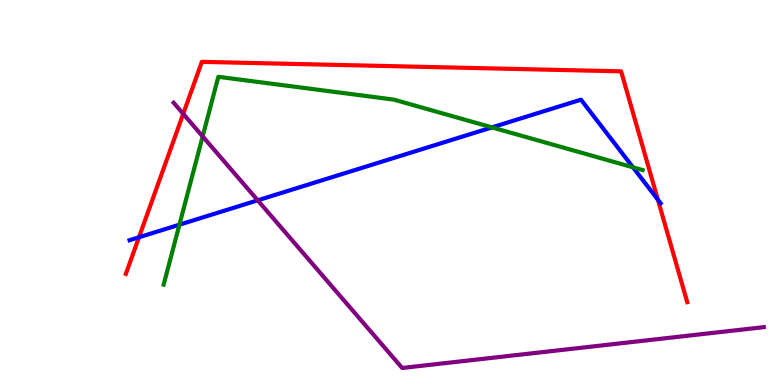[{'lines': ['blue', 'red'], 'intersections': [{'x': 1.79, 'y': 3.84}, {'x': 8.49, 'y': 4.81}]}, {'lines': ['green', 'red'], 'intersections': []}, {'lines': ['purple', 'red'], 'intersections': [{'x': 2.36, 'y': 7.04}]}, {'lines': ['blue', 'green'], 'intersections': [{'x': 2.32, 'y': 4.16}, {'x': 6.35, 'y': 6.69}, {'x': 8.17, 'y': 5.65}]}, {'lines': ['blue', 'purple'], 'intersections': [{'x': 3.33, 'y': 4.8}]}, {'lines': ['green', 'purple'], 'intersections': [{'x': 2.61, 'y': 6.46}]}]